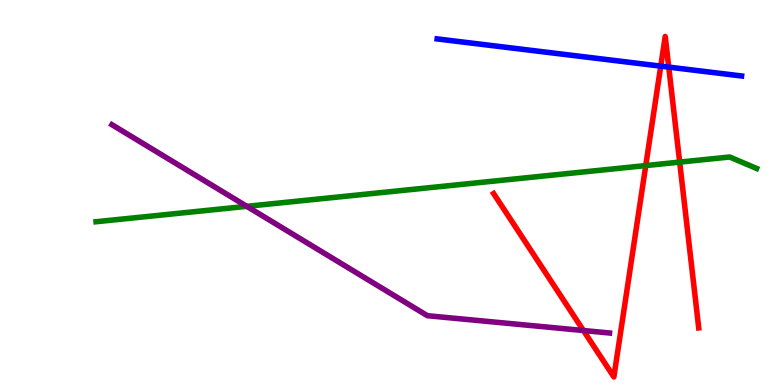[{'lines': ['blue', 'red'], 'intersections': [{'x': 8.53, 'y': 8.28}, {'x': 8.63, 'y': 8.26}]}, {'lines': ['green', 'red'], 'intersections': [{'x': 8.33, 'y': 5.7}, {'x': 8.77, 'y': 5.79}]}, {'lines': ['purple', 'red'], 'intersections': [{'x': 7.53, 'y': 1.42}]}, {'lines': ['blue', 'green'], 'intersections': []}, {'lines': ['blue', 'purple'], 'intersections': []}, {'lines': ['green', 'purple'], 'intersections': [{'x': 3.18, 'y': 4.64}]}]